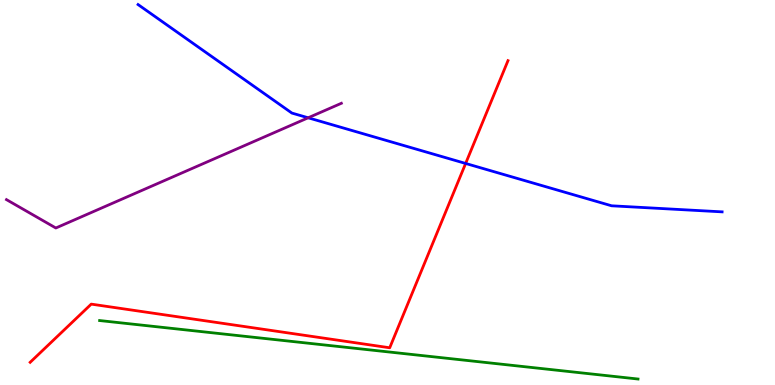[{'lines': ['blue', 'red'], 'intersections': [{'x': 6.01, 'y': 5.75}]}, {'lines': ['green', 'red'], 'intersections': []}, {'lines': ['purple', 'red'], 'intersections': []}, {'lines': ['blue', 'green'], 'intersections': []}, {'lines': ['blue', 'purple'], 'intersections': [{'x': 3.98, 'y': 6.94}]}, {'lines': ['green', 'purple'], 'intersections': []}]